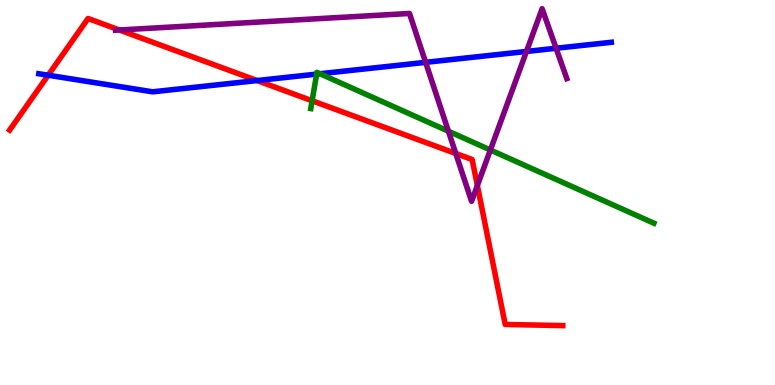[{'lines': ['blue', 'red'], 'intersections': [{'x': 0.622, 'y': 8.05}, {'x': 3.32, 'y': 7.91}]}, {'lines': ['green', 'red'], 'intersections': [{'x': 4.03, 'y': 7.38}]}, {'lines': ['purple', 'red'], 'intersections': [{'x': 1.54, 'y': 9.22}, {'x': 5.88, 'y': 6.01}, {'x': 6.16, 'y': 5.18}]}, {'lines': ['blue', 'green'], 'intersections': [{'x': 4.09, 'y': 8.08}, {'x': 4.13, 'y': 8.08}]}, {'lines': ['blue', 'purple'], 'intersections': [{'x': 5.49, 'y': 8.38}, {'x': 6.79, 'y': 8.66}, {'x': 7.18, 'y': 8.75}]}, {'lines': ['green', 'purple'], 'intersections': [{'x': 5.79, 'y': 6.59}, {'x': 6.33, 'y': 6.1}]}]